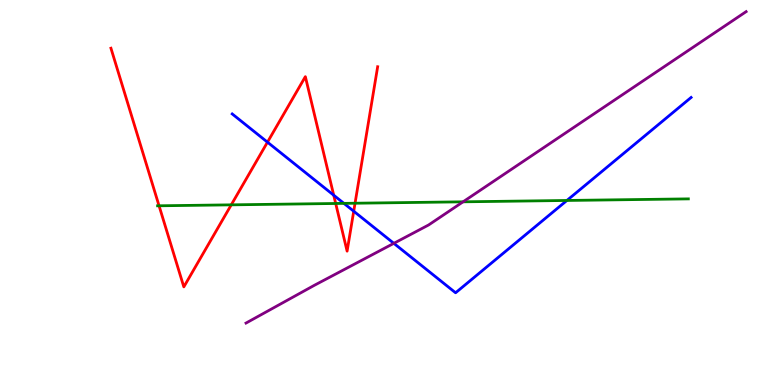[{'lines': ['blue', 'red'], 'intersections': [{'x': 3.45, 'y': 6.31}, {'x': 4.31, 'y': 4.93}, {'x': 4.56, 'y': 4.51}]}, {'lines': ['green', 'red'], 'intersections': [{'x': 2.05, 'y': 4.65}, {'x': 2.98, 'y': 4.68}, {'x': 4.33, 'y': 4.71}, {'x': 4.58, 'y': 4.72}]}, {'lines': ['purple', 'red'], 'intersections': []}, {'lines': ['blue', 'green'], 'intersections': [{'x': 4.44, 'y': 4.72}, {'x': 7.31, 'y': 4.79}]}, {'lines': ['blue', 'purple'], 'intersections': [{'x': 5.08, 'y': 3.68}]}, {'lines': ['green', 'purple'], 'intersections': [{'x': 5.98, 'y': 4.76}]}]